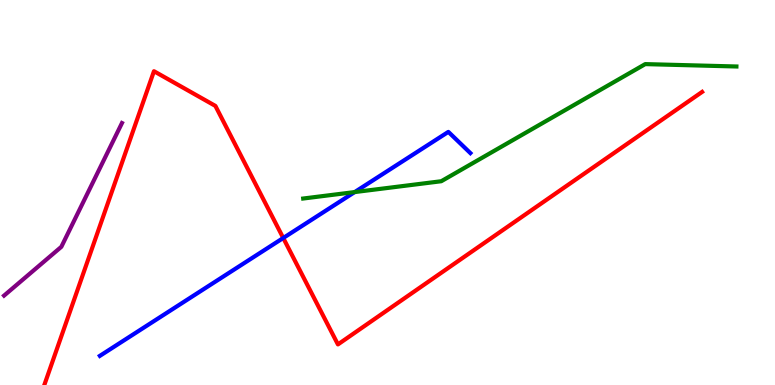[{'lines': ['blue', 'red'], 'intersections': [{'x': 3.65, 'y': 3.82}]}, {'lines': ['green', 'red'], 'intersections': []}, {'lines': ['purple', 'red'], 'intersections': []}, {'lines': ['blue', 'green'], 'intersections': [{'x': 4.58, 'y': 5.01}]}, {'lines': ['blue', 'purple'], 'intersections': []}, {'lines': ['green', 'purple'], 'intersections': []}]